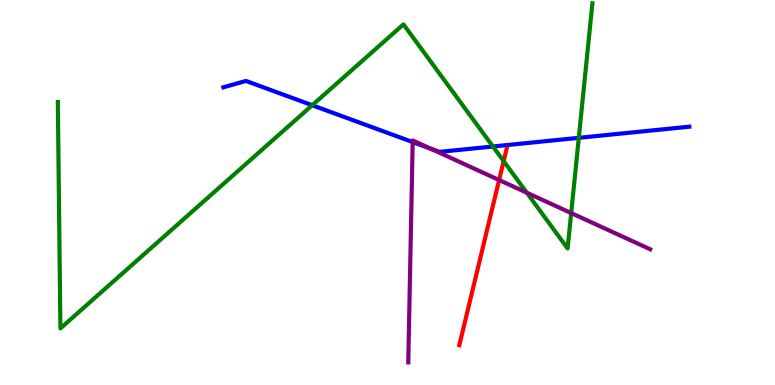[{'lines': ['blue', 'red'], 'intersections': []}, {'lines': ['green', 'red'], 'intersections': [{'x': 6.5, 'y': 5.81}]}, {'lines': ['purple', 'red'], 'intersections': [{'x': 6.44, 'y': 5.32}]}, {'lines': ['blue', 'green'], 'intersections': [{'x': 4.03, 'y': 7.27}, {'x': 6.36, 'y': 6.19}, {'x': 7.47, 'y': 6.42}]}, {'lines': ['blue', 'purple'], 'intersections': [{'x': 5.32, 'y': 6.31}, {'x': 5.56, 'y': 6.14}]}, {'lines': ['green', 'purple'], 'intersections': [{'x': 6.8, 'y': 4.99}, {'x': 7.37, 'y': 4.47}]}]